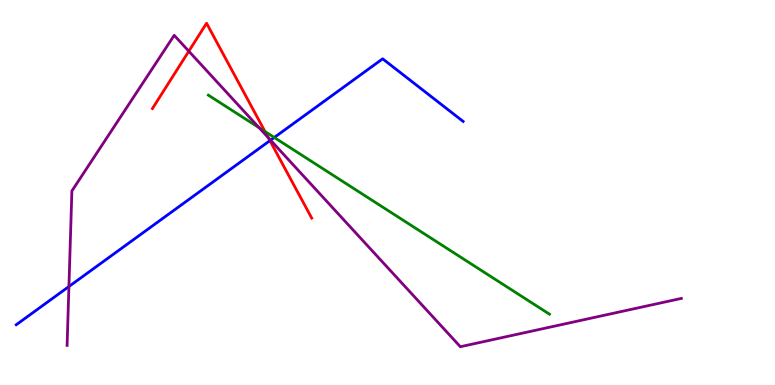[{'lines': ['blue', 'red'], 'intersections': [{'x': 3.48, 'y': 6.35}]}, {'lines': ['green', 'red'], 'intersections': [{'x': 3.42, 'y': 6.58}]}, {'lines': ['purple', 'red'], 'intersections': [{'x': 2.44, 'y': 8.67}, {'x': 3.46, 'y': 6.42}]}, {'lines': ['blue', 'green'], 'intersections': [{'x': 3.54, 'y': 6.43}]}, {'lines': ['blue', 'purple'], 'intersections': [{'x': 0.889, 'y': 2.56}, {'x': 3.49, 'y': 6.36}]}, {'lines': ['green', 'purple'], 'intersections': [{'x': 3.34, 'y': 6.68}]}]